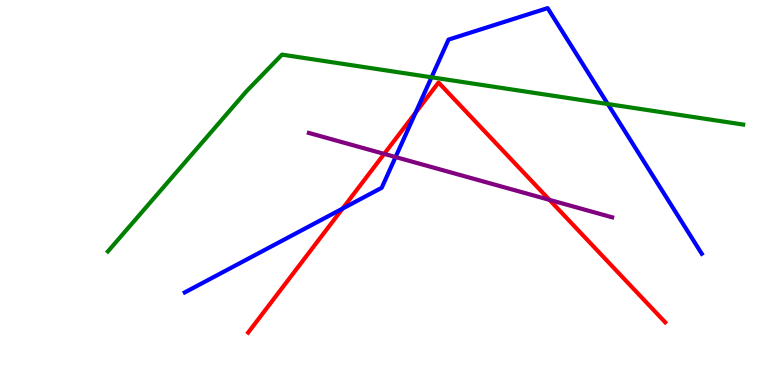[{'lines': ['blue', 'red'], 'intersections': [{'x': 4.42, 'y': 4.58}, {'x': 5.36, 'y': 7.07}]}, {'lines': ['green', 'red'], 'intersections': []}, {'lines': ['purple', 'red'], 'intersections': [{'x': 4.96, 'y': 6.0}, {'x': 7.09, 'y': 4.81}]}, {'lines': ['blue', 'green'], 'intersections': [{'x': 5.57, 'y': 7.99}, {'x': 7.84, 'y': 7.3}]}, {'lines': ['blue', 'purple'], 'intersections': [{'x': 5.1, 'y': 5.92}]}, {'lines': ['green', 'purple'], 'intersections': []}]